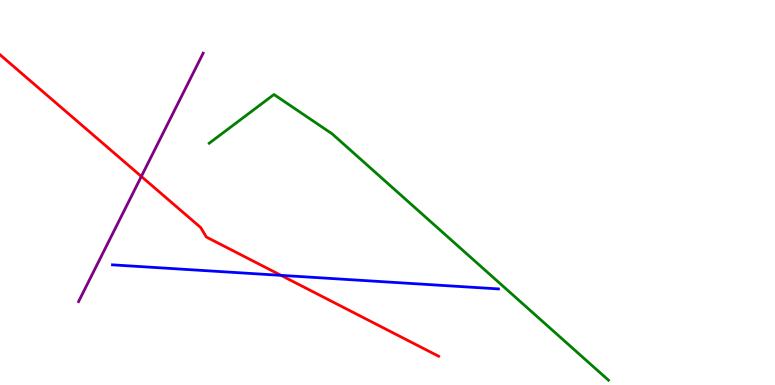[{'lines': ['blue', 'red'], 'intersections': [{'x': 3.63, 'y': 2.85}]}, {'lines': ['green', 'red'], 'intersections': []}, {'lines': ['purple', 'red'], 'intersections': [{'x': 1.82, 'y': 5.42}]}, {'lines': ['blue', 'green'], 'intersections': []}, {'lines': ['blue', 'purple'], 'intersections': []}, {'lines': ['green', 'purple'], 'intersections': []}]